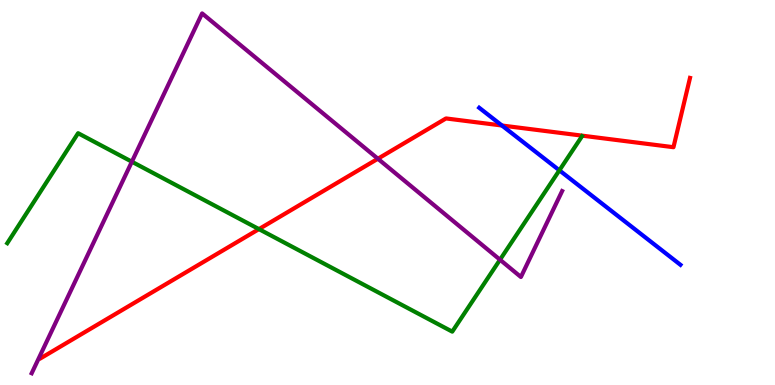[{'lines': ['blue', 'red'], 'intersections': [{'x': 6.48, 'y': 6.74}]}, {'lines': ['green', 'red'], 'intersections': [{'x': 3.34, 'y': 4.05}]}, {'lines': ['purple', 'red'], 'intersections': [{'x': 4.88, 'y': 5.88}]}, {'lines': ['blue', 'green'], 'intersections': [{'x': 7.22, 'y': 5.58}]}, {'lines': ['blue', 'purple'], 'intersections': []}, {'lines': ['green', 'purple'], 'intersections': [{'x': 1.7, 'y': 5.8}, {'x': 6.45, 'y': 3.25}]}]